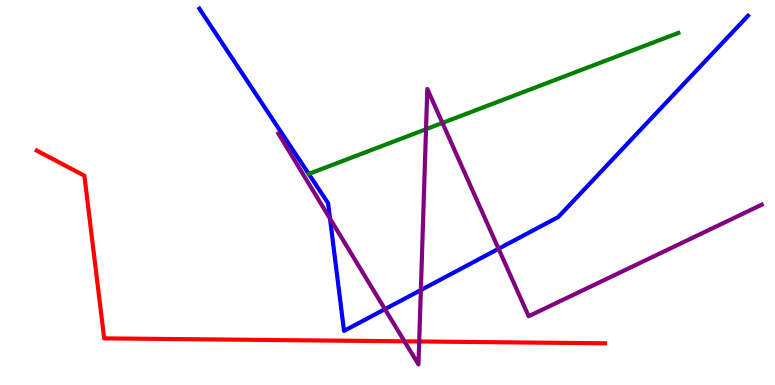[{'lines': ['blue', 'red'], 'intersections': []}, {'lines': ['green', 'red'], 'intersections': []}, {'lines': ['purple', 'red'], 'intersections': [{'x': 5.22, 'y': 1.13}, {'x': 5.41, 'y': 1.13}]}, {'lines': ['blue', 'green'], 'intersections': []}, {'lines': ['blue', 'purple'], 'intersections': [{'x': 4.26, 'y': 4.32}, {'x': 4.97, 'y': 1.97}, {'x': 5.43, 'y': 2.47}, {'x': 6.43, 'y': 3.54}]}, {'lines': ['green', 'purple'], 'intersections': [{'x': 5.5, 'y': 6.64}, {'x': 5.71, 'y': 6.81}]}]